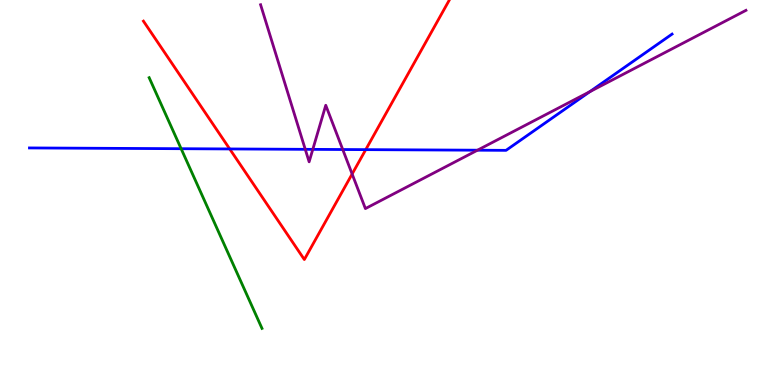[{'lines': ['blue', 'red'], 'intersections': [{'x': 2.96, 'y': 6.13}, {'x': 4.72, 'y': 6.11}]}, {'lines': ['green', 'red'], 'intersections': []}, {'lines': ['purple', 'red'], 'intersections': [{'x': 4.54, 'y': 5.48}]}, {'lines': ['blue', 'green'], 'intersections': [{'x': 2.34, 'y': 6.14}]}, {'lines': ['blue', 'purple'], 'intersections': [{'x': 3.94, 'y': 6.12}, {'x': 4.04, 'y': 6.12}, {'x': 4.42, 'y': 6.12}, {'x': 6.16, 'y': 6.1}, {'x': 7.61, 'y': 7.62}]}, {'lines': ['green', 'purple'], 'intersections': []}]